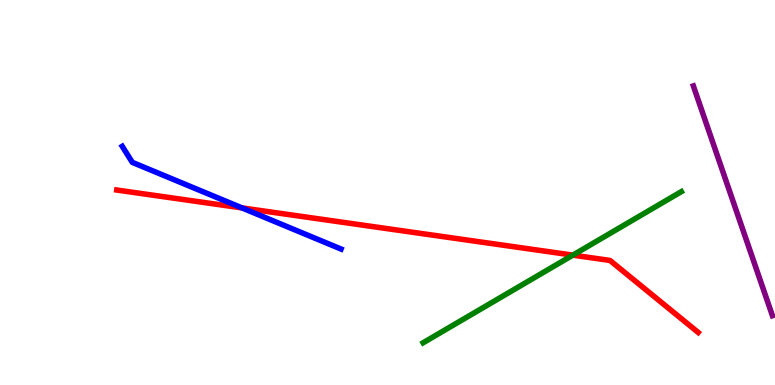[{'lines': ['blue', 'red'], 'intersections': [{'x': 3.12, 'y': 4.6}]}, {'lines': ['green', 'red'], 'intersections': [{'x': 7.39, 'y': 3.37}]}, {'lines': ['purple', 'red'], 'intersections': []}, {'lines': ['blue', 'green'], 'intersections': []}, {'lines': ['blue', 'purple'], 'intersections': []}, {'lines': ['green', 'purple'], 'intersections': []}]